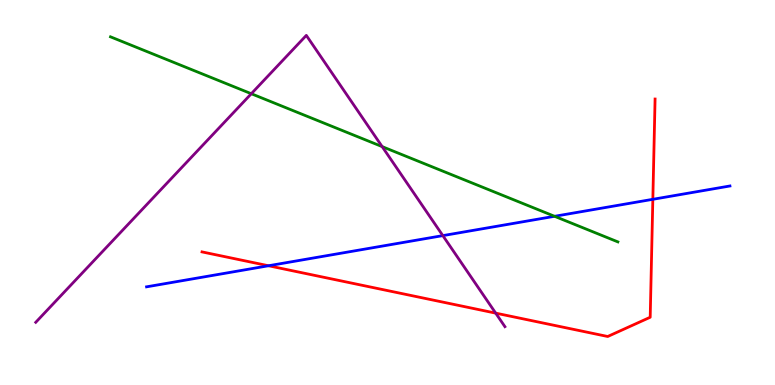[{'lines': ['blue', 'red'], 'intersections': [{'x': 3.46, 'y': 3.1}, {'x': 8.42, 'y': 4.82}]}, {'lines': ['green', 'red'], 'intersections': []}, {'lines': ['purple', 'red'], 'intersections': [{'x': 6.4, 'y': 1.87}]}, {'lines': ['blue', 'green'], 'intersections': [{'x': 7.16, 'y': 4.38}]}, {'lines': ['blue', 'purple'], 'intersections': [{'x': 5.71, 'y': 3.88}]}, {'lines': ['green', 'purple'], 'intersections': [{'x': 3.24, 'y': 7.57}, {'x': 4.93, 'y': 6.19}]}]